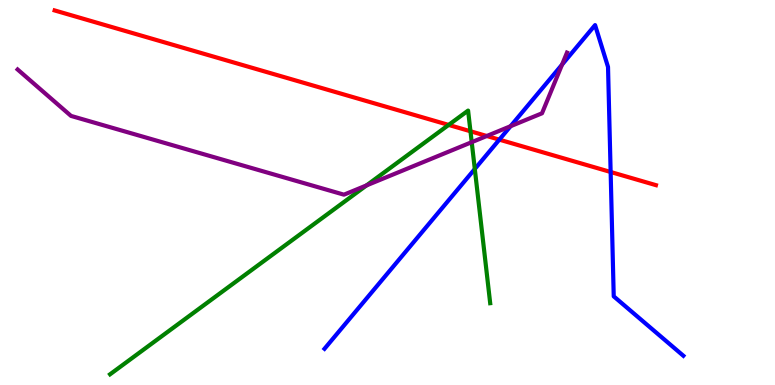[{'lines': ['blue', 'red'], 'intersections': [{'x': 6.44, 'y': 6.37}, {'x': 7.88, 'y': 5.53}]}, {'lines': ['green', 'red'], 'intersections': [{'x': 5.79, 'y': 6.76}, {'x': 6.07, 'y': 6.59}]}, {'lines': ['purple', 'red'], 'intersections': [{'x': 6.28, 'y': 6.47}]}, {'lines': ['blue', 'green'], 'intersections': [{'x': 6.13, 'y': 5.61}]}, {'lines': ['blue', 'purple'], 'intersections': [{'x': 6.59, 'y': 6.72}, {'x': 7.25, 'y': 8.32}]}, {'lines': ['green', 'purple'], 'intersections': [{'x': 4.73, 'y': 5.18}, {'x': 6.09, 'y': 6.31}]}]